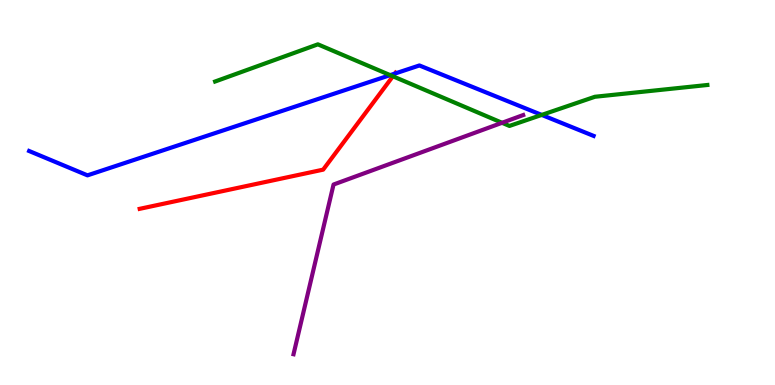[{'lines': ['blue', 'red'], 'intersections': [{'x': 5.1, 'y': 8.09}]}, {'lines': ['green', 'red'], 'intersections': [{'x': 5.07, 'y': 8.02}]}, {'lines': ['purple', 'red'], 'intersections': []}, {'lines': ['blue', 'green'], 'intersections': [{'x': 5.03, 'y': 8.05}, {'x': 6.99, 'y': 7.02}]}, {'lines': ['blue', 'purple'], 'intersections': []}, {'lines': ['green', 'purple'], 'intersections': [{'x': 6.48, 'y': 6.81}]}]